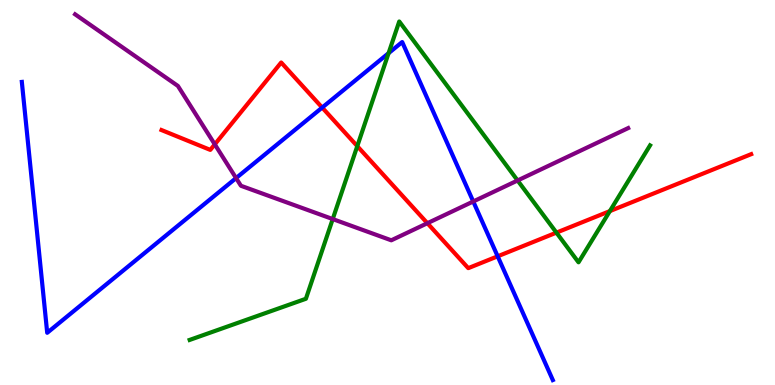[{'lines': ['blue', 'red'], 'intersections': [{'x': 4.16, 'y': 7.21}, {'x': 6.42, 'y': 3.34}]}, {'lines': ['green', 'red'], 'intersections': [{'x': 4.61, 'y': 6.2}, {'x': 7.18, 'y': 3.96}, {'x': 7.87, 'y': 4.52}]}, {'lines': ['purple', 'red'], 'intersections': [{'x': 2.77, 'y': 6.25}, {'x': 5.51, 'y': 4.2}]}, {'lines': ['blue', 'green'], 'intersections': [{'x': 5.01, 'y': 8.62}]}, {'lines': ['blue', 'purple'], 'intersections': [{'x': 3.05, 'y': 5.37}, {'x': 6.11, 'y': 4.77}]}, {'lines': ['green', 'purple'], 'intersections': [{'x': 4.29, 'y': 4.31}, {'x': 6.68, 'y': 5.31}]}]